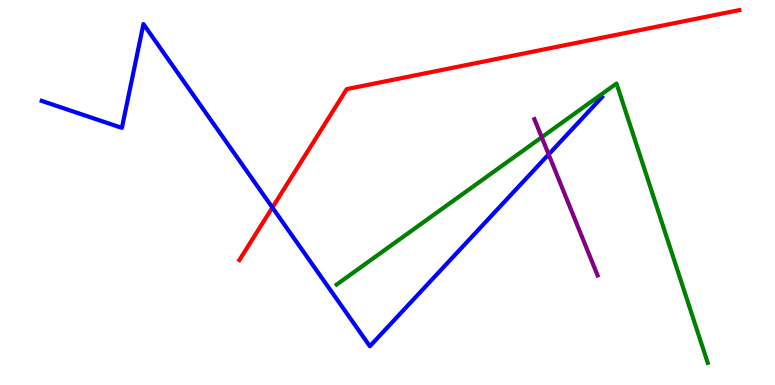[{'lines': ['blue', 'red'], 'intersections': [{'x': 3.51, 'y': 4.61}]}, {'lines': ['green', 'red'], 'intersections': []}, {'lines': ['purple', 'red'], 'intersections': []}, {'lines': ['blue', 'green'], 'intersections': []}, {'lines': ['blue', 'purple'], 'intersections': [{'x': 7.08, 'y': 5.99}]}, {'lines': ['green', 'purple'], 'intersections': [{'x': 6.99, 'y': 6.44}]}]